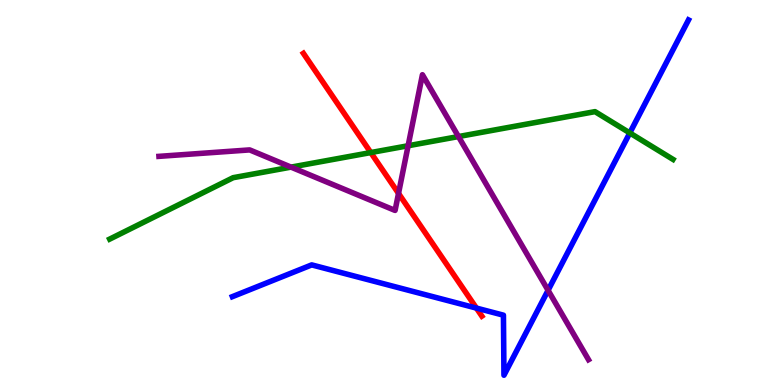[{'lines': ['blue', 'red'], 'intersections': [{'x': 6.15, 'y': 2.0}]}, {'lines': ['green', 'red'], 'intersections': [{'x': 4.78, 'y': 6.04}]}, {'lines': ['purple', 'red'], 'intersections': [{'x': 5.14, 'y': 4.98}]}, {'lines': ['blue', 'green'], 'intersections': [{'x': 8.13, 'y': 6.55}]}, {'lines': ['blue', 'purple'], 'intersections': [{'x': 7.07, 'y': 2.46}]}, {'lines': ['green', 'purple'], 'intersections': [{'x': 3.76, 'y': 5.66}, {'x': 5.27, 'y': 6.21}, {'x': 5.92, 'y': 6.45}]}]